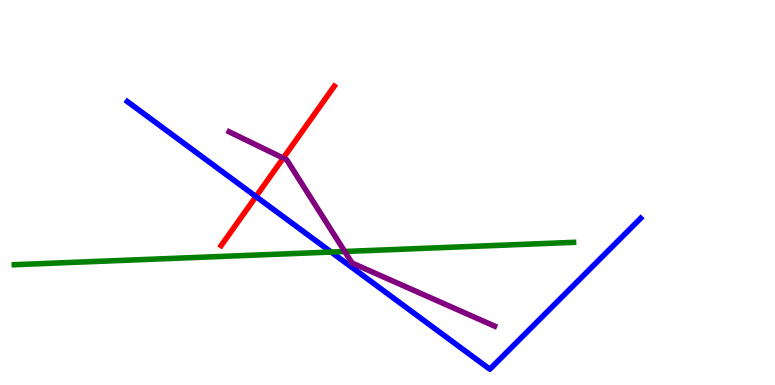[{'lines': ['blue', 'red'], 'intersections': [{'x': 3.3, 'y': 4.9}]}, {'lines': ['green', 'red'], 'intersections': []}, {'lines': ['purple', 'red'], 'intersections': [{'x': 3.65, 'y': 5.89}]}, {'lines': ['blue', 'green'], 'intersections': [{'x': 4.27, 'y': 3.45}]}, {'lines': ['blue', 'purple'], 'intersections': []}, {'lines': ['green', 'purple'], 'intersections': [{'x': 4.45, 'y': 3.47}]}]